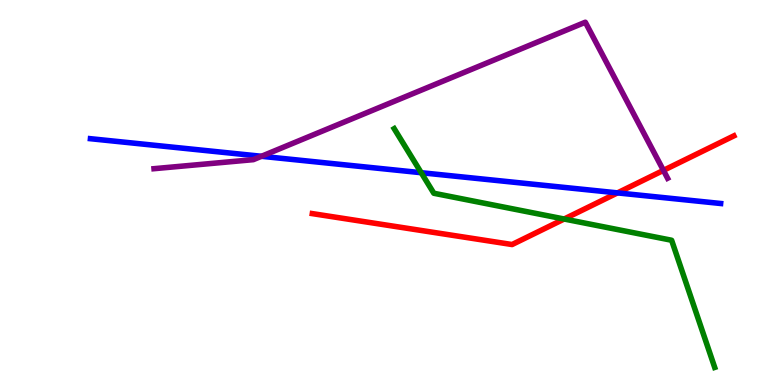[{'lines': ['blue', 'red'], 'intersections': [{'x': 7.97, 'y': 4.99}]}, {'lines': ['green', 'red'], 'intersections': [{'x': 7.28, 'y': 4.31}]}, {'lines': ['purple', 'red'], 'intersections': [{'x': 8.56, 'y': 5.57}]}, {'lines': ['blue', 'green'], 'intersections': [{'x': 5.44, 'y': 5.51}]}, {'lines': ['blue', 'purple'], 'intersections': [{'x': 3.37, 'y': 5.94}]}, {'lines': ['green', 'purple'], 'intersections': []}]